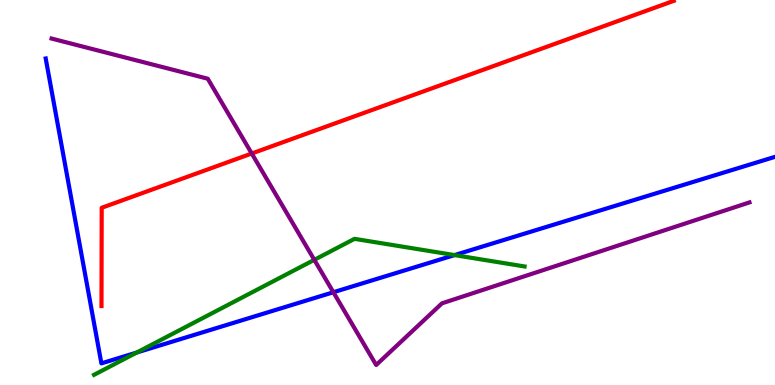[{'lines': ['blue', 'red'], 'intersections': []}, {'lines': ['green', 'red'], 'intersections': []}, {'lines': ['purple', 'red'], 'intersections': [{'x': 3.25, 'y': 6.01}]}, {'lines': ['blue', 'green'], 'intersections': [{'x': 1.76, 'y': 0.844}, {'x': 5.87, 'y': 3.37}]}, {'lines': ['blue', 'purple'], 'intersections': [{'x': 4.3, 'y': 2.41}]}, {'lines': ['green', 'purple'], 'intersections': [{'x': 4.06, 'y': 3.25}]}]